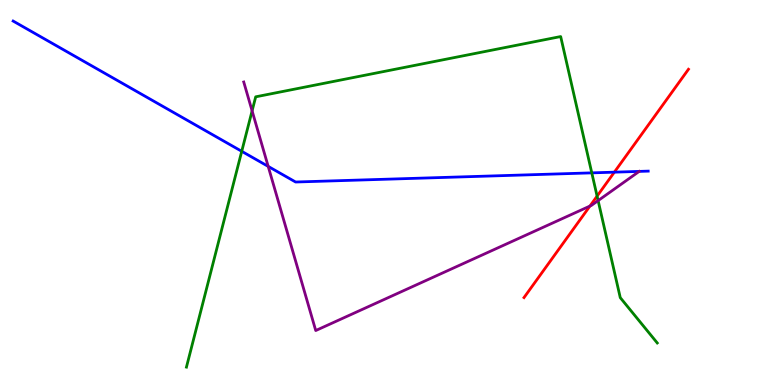[{'lines': ['blue', 'red'], 'intersections': [{'x': 7.93, 'y': 5.53}]}, {'lines': ['green', 'red'], 'intersections': [{'x': 7.7, 'y': 4.91}]}, {'lines': ['purple', 'red'], 'intersections': [{'x': 7.61, 'y': 4.65}]}, {'lines': ['blue', 'green'], 'intersections': [{'x': 3.12, 'y': 6.07}, {'x': 7.64, 'y': 5.51}]}, {'lines': ['blue', 'purple'], 'intersections': [{'x': 3.46, 'y': 5.68}]}, {'lines': ['green', 'purple'], 'intersections': [{'x': 3.25, 'y': 7.12}, {'x': 7.72, 'y': 4.79}]}]